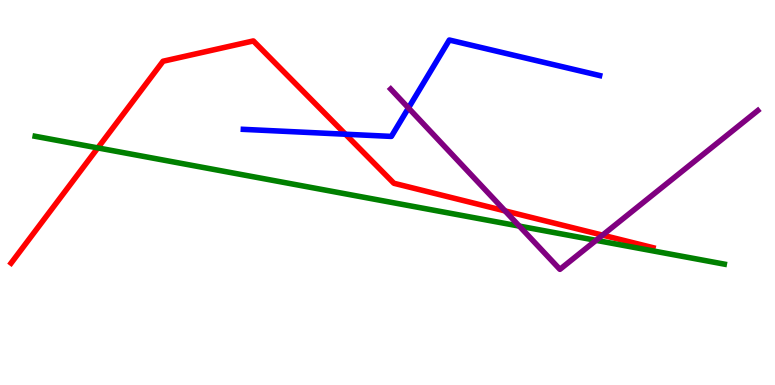[{'lines': ['blue', 'red'], 'intersections': [{'x': 4.46, 'y': 6.51}]}, {'lines': ['green', 'red'], 'intersections': [{'x': 1.26, 'y': 6.16}]}, {'lines': ['purple', 'red'], 'intersections': [{'x': 6.52, 'y': 4.52}, {'x': 7.77, 'y': 3.89}]}, {'lines': ['blue', 'green'], 'intersections': []}, {'lines': ['blue', 'purple'], 'intersections': [{'x': 5.27, 'y': 7.2}]}, {'lines': ['green', 'purple'], 'intersections': [{'x': 6.7, 'y': 4.13}, {'x': 7.69, 'y': 3.76}]}]